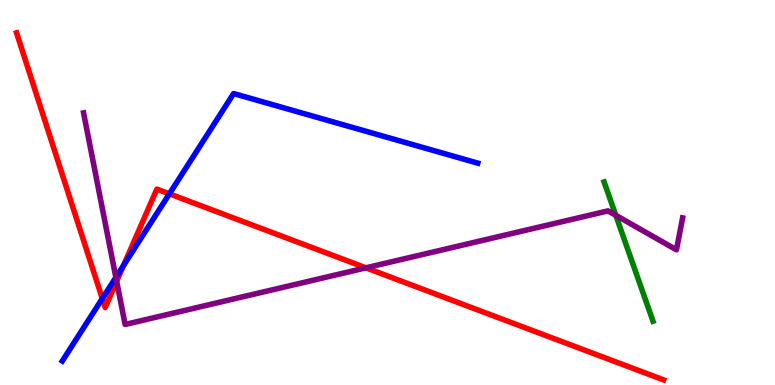[{'lines': ['blue', 'red'], 'intersections': [{'x': 1.32, 'y': 2.25}, {'x': 1.6, 'y': 3.11}, {'x': 2.19, 'y': 4.97}]}, {'lines': ['green', 'red'], 'intersections': []}, {'lines': ['purple', 'red'], 'intersections': [{'x': 1.51, 'y': 2.69}, {'x': 4.72, 'y': 3.04}]}, {'lines': ['blue', 'green'], 'intersections': []}, {'lines': ['blue', 'purple'], 'intersections': [{'x': 1.5, 'y': 2.8}]}, {'lines': ['green', 'purple'], 'intersections': [{'x': 7.95, 'y': 4.41}]}]